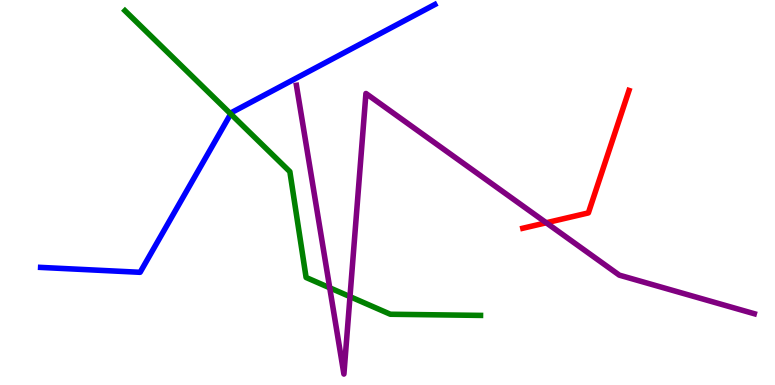[{'lines': ['blue', 'red'], 'intersections': []}, {'lines': ['green', 'red'], 'intersections': []}, {'lines': ['purple', 'red'], 'intersections': [{'x': 7.05, 'y': 4.21}]}, {'lines': ['blue', 'green'], 'intersections': [{'x': 2.98, 'y': 7.04}]}, {'lines': ['blue', 'purple'], 'intersections': []}, {'lines': ['green', 'purple'], 'intersections': [{'x': 4.25, 'y': 2.52}, {'x': 4.52, 'y': 2.3}]}]